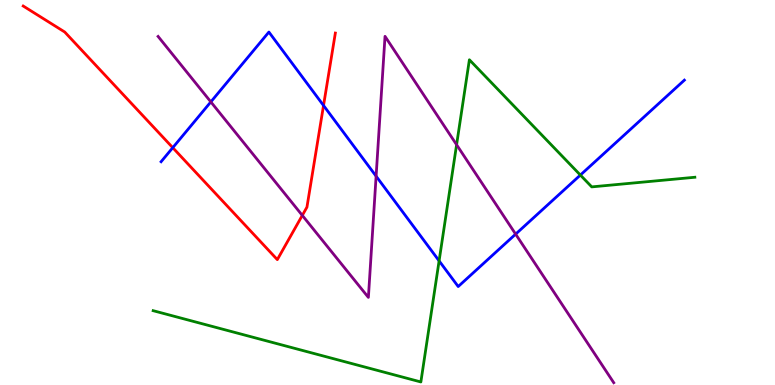[{'lines': ['blue', 'red'], 'intersections': [{'x': 2.23, 'y': 6.16}, {'x': 4.17, 'y': 7.26}]}, {'lines': ['green', 'red'], 'intersections': []}, {'lines': ['purple', 'red'], 'intersections': [{'x': 3.9, 'y': 4.41}]}, {'lines': ['blue', 'green'], 'intersections': [{'x': 5.67, 'y': 3.22}, {'x': 7.49, 'y': 5.45}]}, {'lines': ['blue', 'purple'], 'intersections': [{'x': 2.72, 'y': 7.35}, {'x': 4.85, 'y': 5.42}, {'x': 6.65, 'y': 3.92}]}, {'lines': ['green', 'purple'], 'intersections': [{'x': 5.89, 'y': 6.24}]}]